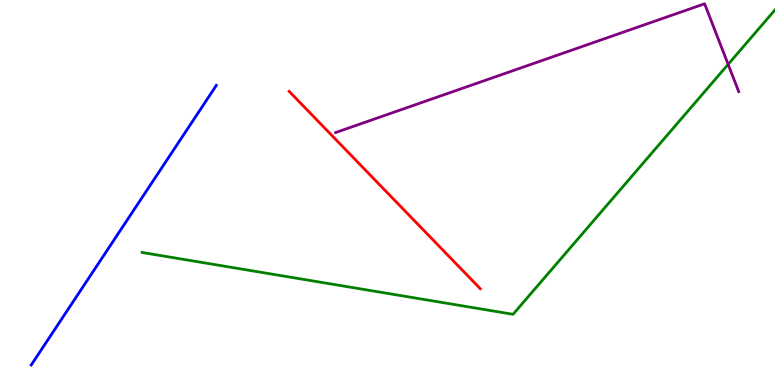[{'lines': ['blue', 'red'], 'intersections': []}, {'lines': ['green', 'red'], 'intersections': []}, {'lines': ['purple', 'red'], 'intersections': []}, {'lines': ['blue', 'green'], 'intersections': []}, {'lines': ['blue', 'purple'], 'intersections': []}, {'lines': ['green', 'purple'], 'intersections': [{'x': 9.4, 'y': 8.33}]}]